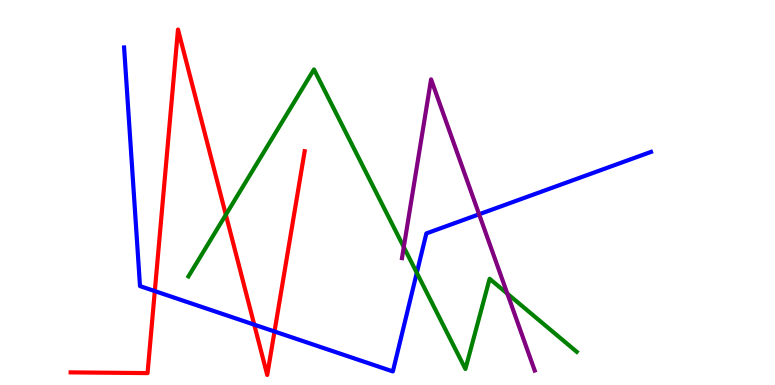[{'lines': ['blue', 'red'], 'intersections': [{'x': 2.0, 'y': 2.44}, {'x': 3.28, 'y': 1.57}, {'x': 3.54, 'y': 1.39}]}, {'lines': ['green', 'red'], 'intersections': [{'x': 2.91, 'y': 4.42}]}, {'lines': ['purple', 'red'], 'intersections': []}, {'lines': ['blue', 'green'], 'intersections': [{'x': 5.38, 'y': 2.91}]}, {'lines': ['blue', 'purple'], 'intersections': [{'x': 6.18, 'y': 4.43}]}, {'lines': ['green', 'purple'], 'intersections': [{'x': 5.21, 'y': 3.58}, {'x': 6.55, 'y': 2.37}]}]